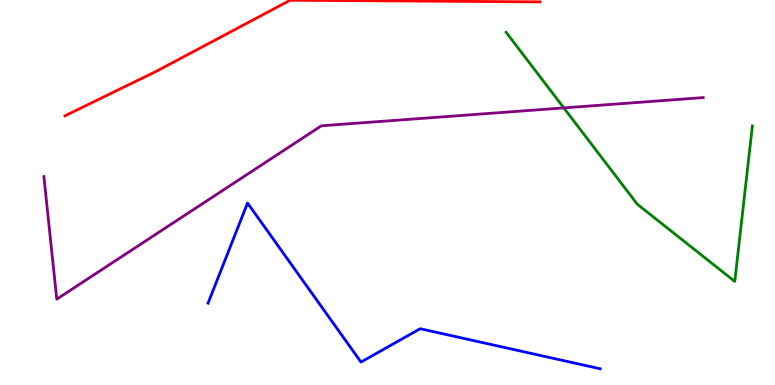[{'lines': ['blue', 'red'], 'intersections': []}, {'lines': ['green', 'red'], 'intersections': []}, {'lines': ['purple', 'red'], 'intersections': []}, {'lines': ['blue', 'green'], 'intersections': []}, {'lines': ['blue', 'purple'], 'intersections': []}, {'lines': ['green', 'purple'], 'intersections': [{'x': 7.27, 'y': 7.2}]}]